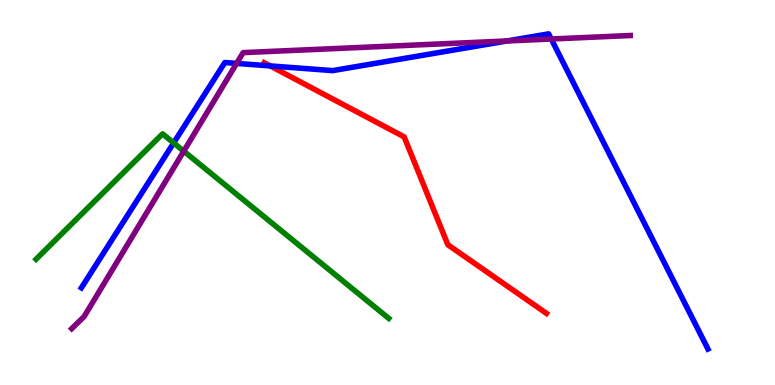[{'lines': ['blue', 'red'], 'intersections': [{'x': 3.49, 'y': 8.29}]}, {'lines': ['green', 'red'], 'intersections': []}, {'lines': ['purple', 'red'], 'intersections': []}, {'lines': ['blue', 'green'], 'intersections': [{'x': 2.24, 'y': 6.29}]}, {'lines': ['blue', 'purple'], 'intersections': [{'x': 3.05, 'y': 8.35}, {'x': 6.54, 'y': 8.94}, {'x': 7.11, 'y': 8.99}]}, {'lines': ['green', 'purple'], 'intersections': [{'x': 2.37, 'y': 6.07}]}]